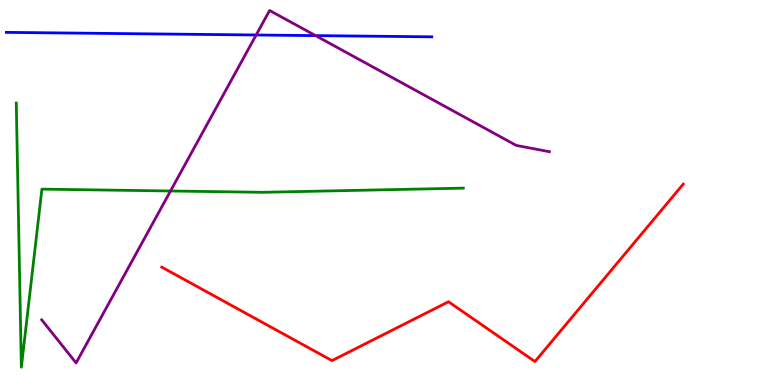[{'lines': ['blue', 'red'], 'intersections': []}, {'lines': ['green', 'red'], 'intersections': []}, {'lines': ['purple', 'red'], 'intersections': []}, {'lines': ['blue', 'green'], 'intersections': []}, {'lines': ['blue', 'purple'], 'intersections': [{'x': 3.31, 'y': 9.09}, {'x': 4.07, 'y': 9.07}]}, {'lines': ['green', 'purple'], 'intersections': [{'x': 2.2, 'y': 5.04}]}]